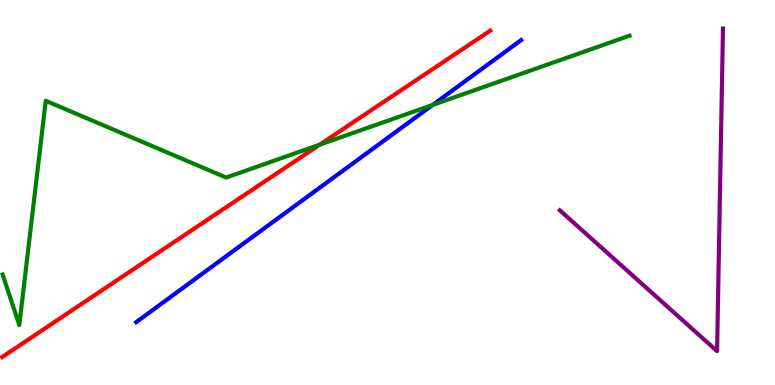[{'lines': ['blue', 'red'], 'intersections': []}, {'lines': ['green', 'red'], 'intersections': [{'x': 4.13, 'y': 6.24}]}, {'lines': ['purple', 'red'], 'intersections': []}, {'lines': ['blue', 'green'], 'intersections': [{'x': 5.58, 'y': 7.27}]}, {'lines': ['blue', 'purple'], 'intersections': []}, {'lines': ['green', 'purple'], 'intersections': []}]